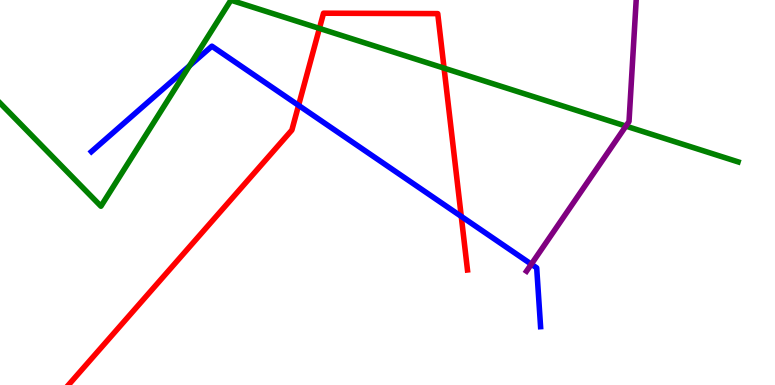[{'lines': ['blue', 'red'], 'intersections': [{'x': 3.85, 'y': 7.26}, {'x': 5.95, 'y': 4.38}]}, {'lines': ['green', 'red'], 'intersections': [{'x': 4.12, 'y': 9.26}, {'x': 5.73, 'y': 8.23}]}, {'lines': ['purple', 'red'], 'intersections': []}, {'lines': ['blue', 'green'], 'intersections': [{'x': 2.45, 'y': 8.29}]}, {'lines': ['blue', 'purple'], 'intersections': [{'x': 6.86, 'y': 3.14}]}, {'lines': ['green', 'purple'], 'intersections': [{'x': 8.08, 'y': 6.72}]}]